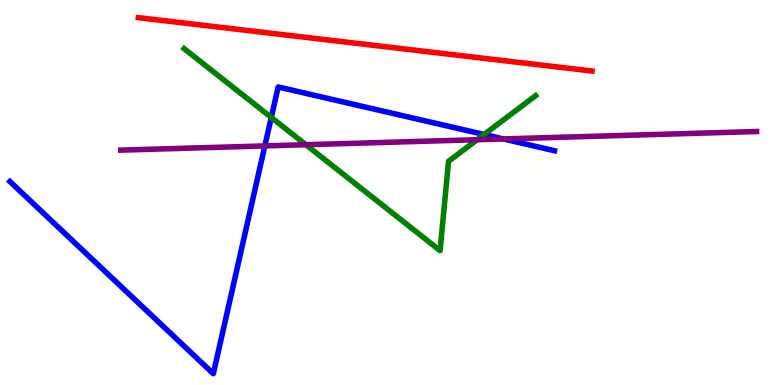[{'lines': ['blue', 'red'], 'intersections': []}, {'lines': ['green', 'red'], 'intersections': []}, {'lines': ['purple', 'red'], 'intersections': []}, {'lines': ['blue', 'green'], 'intersections': [{'x': 3.5, 'y': 6.95}, {'x': 6.25, 'y': 6.51}]}, {'lines': ['blue', 'purple'], 'intersections': [{'x': 3.42, 'y': 6.21}, {'x': 6.5, 'y': 6.39}]}, {'lines': ['green', 'purple'], 'intersections': [{'x': 3.95, 'y': 6.24}, {'x': 6.16, 'y': 6.37}]}]